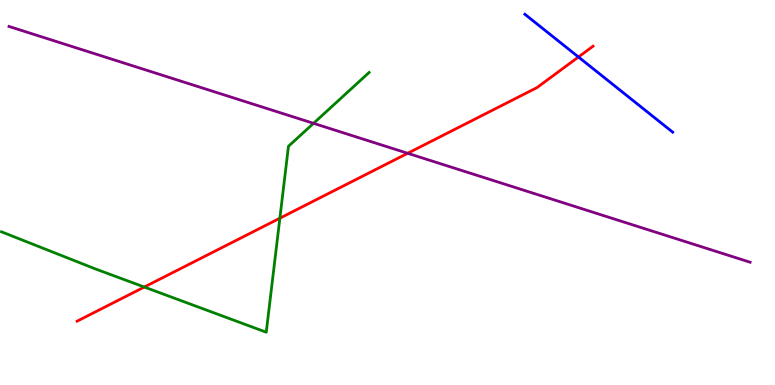[{'lines': ['blue', 'red'], 'intersections': [{'x': 7.46, 'y': 8.52}]}, {'lines': ['green', 'red'], 'intersections': [{'x': 1.86, 'y': 2.54}, {'x': 3.61, 'y': 4.33}]}, {'lines': ['purple', 'red'], 'intersections': [{'x': 5.26, 'y': 6.02}]}, {'lines': ['blue', 'green'], 'intersections': []}, {'lines': ['blue', 'purple'], 'intersections': []}, {'lines': ['green', 'purple'], 'intersections': [{'x': 4.05, 'y': 6.8}]}]